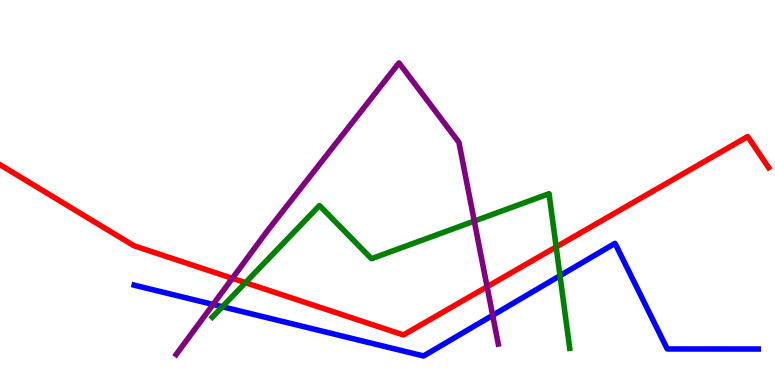[{'lines': ['blue', 'red'], 'intersections': []}, {'lines': ['green', 'red'], 'intersections': [{'x': 3.17, 'y': 2.66}, {'x': 7.18, 'y': 3.59}]}, {'lines': ['purple', 'red'], 'intersections': [{'x': 3.0, 'y': 2.77}, {'x': 6.29, 'y': 2.55}]}, {'lines': ['blue', 'green'], 'intersections': [{'x': 2.87, 'y': 2.03}, {'x': 7.23, 'y': 2.84}]}, {'lines': ['blue', 'purple'], 'intersections': [{'x': 2.75, 'y': 2.09}, {'x': 6.36, 'y': 1.81}]}, {'lines': ['green', 'purple'], 'intersections': [{'x': 6.12, 'y': 4.26}]}]